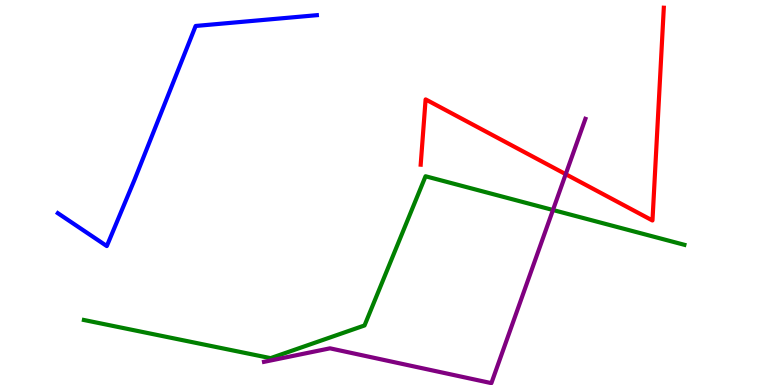[{'lines': ['blue', 'red'], 'intersections': []}, {'lines': ['green', 'red'], 'intersections': []}, {'lines': ['purple', 'red'], 'intersections': [{'x': 7.3, 'y': 5.48}]}, {'lines': ['blue', 'green'], 'intersections': []}, {'lines': ['blue', 'purple'], 'intersections': []}, {'lines': ['green', 'purple'], 'intersections': [{'x': 7.14, 'y': 4.55}]}]